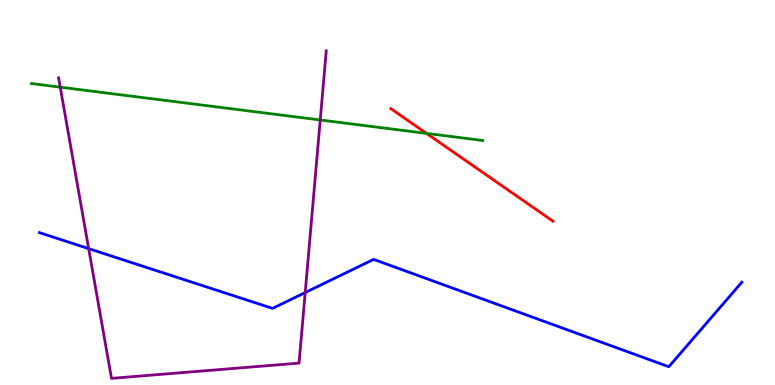[{'lines': ['blue', 'red'], 'intersections': []}, {'lines': ['green', 'red'], 'intersections': [{'x': 5.5, 'y': 6.54}]}, {'lines': ['purple', 'red'], 'intersections': []}, {'lines': ['blue', 'green'], 'intersections': []}, {'lines': ['blue', 'purple'], 'intersections': [{'x': 1.14, 'y': 3.54}, {'x': 3.94, 'y': 2.4}]}, {'lines': ['green', 'purple'], 'intersections': [{'x': 0.777, 'y': 7.74}, {'x': 4.13, 'y': 6.88}]}]